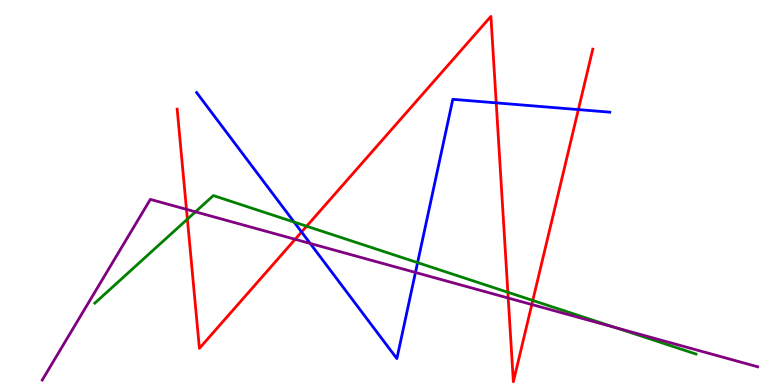[{'lines': ['blue', 'red'], 'intersections': [{'x': 3.89, 'y': 3.97}, {'x': 6.4, 'y': 7.33}, {'x': 7.46, 'y': 7.15}]}, {'lines': ['green', 'red'], 'intersections': [{'x': 2.42, 'y': 4.31}, {'x': 3.96, 'y': 4.12}, {'x': 6.55, 'y': 2.41}, {'x': 6.87, 'y': 2.2}]}, {'lines': ['purple', 'red'], 'intersections': [{'x': 2.41, 'y': 4.56}, {'x': 3.81, 'y': 3.78}, {'x': 6.56, 'y': 2.26}, {'x': 6.86, 'y': 2.09}]}, {'lines': ['blue', 'green'], 'intersections': [{'x': 3.79, 'y': 4.23}, {'x': 5.39, 'y': 3.18}]}, {'lines': ['blue', 'purple'], 'intersections': [{'x': 4.0, 'y': 3.68}, {'x': 5.36, 'y': 2.92}]}, {'lines': ['green', 'purple'], 'intersections': [{'x': 2.52, 'y': 4.5}, {'x': 7.94, 'y': 1.49}]}]